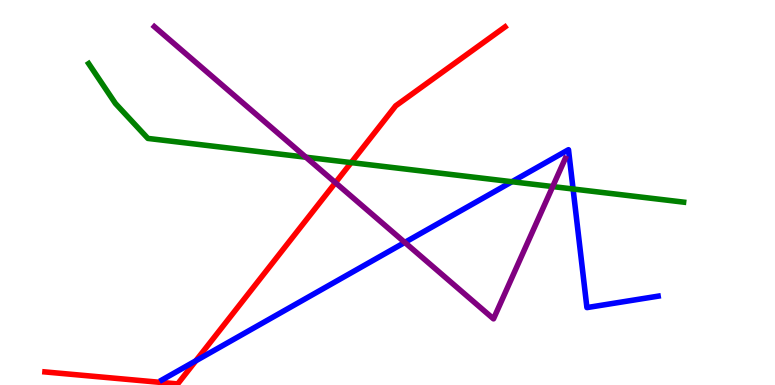[{'lines': ['blue', 'red'], 'intersections': [{'x': 2.53, 'y': 0.629}]}, {'lines': ['green', 'red'], 'intersections': [{'x': 4.53, 'y': 5.78}]}, {'lines': ['purple', 'red'], 'intersections': [{'x': 4.33, 'y': 5.26}]}, {'lines': ['blue', 'green'], 'intersections': [{'x': 6.61, 'y': 5.28}, {'x': 7.39, 'y': 5.09}]}, {'lines': ['blue', 'purple'], 'intersections': [{'x': 5.22, 'y': 3.7}]}, {'lines': ['green', 'purple'], 'intersections': [{'x': 3.95, 'y': 5.92}, {'x': 7.13, 'y': 5.15}]}]